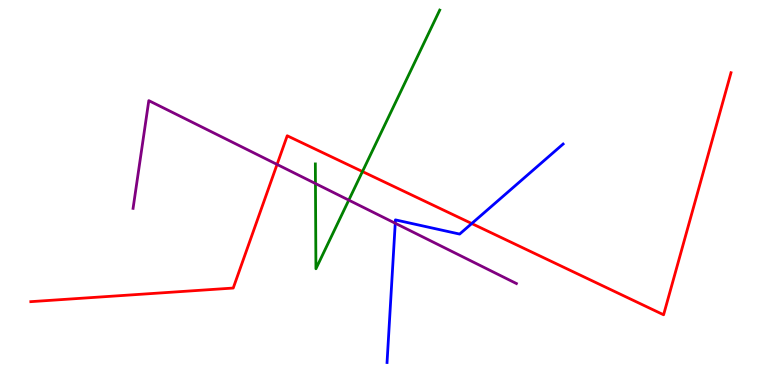[{'lines': ['blue', 'red'], 'intersections': [{'x': 6.09, 'y': 4.19}]}, {'lines': ['green', 'red'], 'intersections': [{'x': 4.68, 'y': 5.54}]}, {'lines': ['purple', 'red'], 'intersections': [{'x': 3.57, 'y': 5.73}]}, {'lines': ['blue', 'green'], 'intersections': []}, {'lines': ['blue', 'purple'], 'intersections': [{'x': 5.1, 'y': 4.2}]}, {'lines': ['green', 'purple'], 'intersections': [{'x': 4.07, 'y': 5.23}, {'x': 4.5, 'y': 4.8}]}]